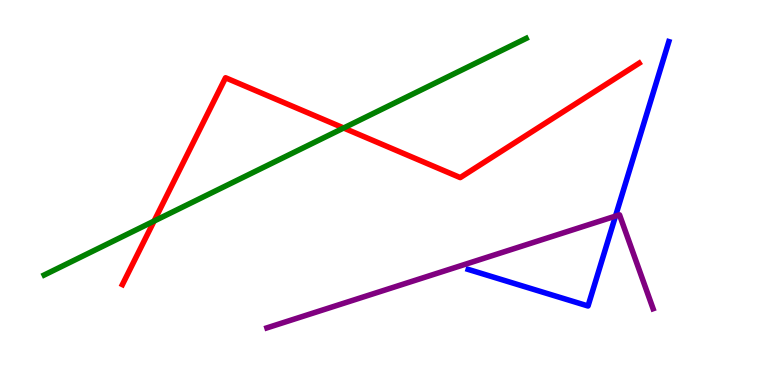[{'lines': ['blue', 'red'], 'intersections': []}, {'lines': ['green', 'red'], 'intersections': [{'x': 1.99, 'y': 4.26}, {'x': 4.43, 'y': 6.68}]}, {'lines': ['purple', 'red'], 'intersections': []}, {'lines': ['blue', 'green'], 'intersections': []}, {'lines': ['blue', 'purple'], 'intersections': [{'x': 7.94, 'y': 4.39}]}, {'lines': ['green', 'purple'], 'intersections': []}]